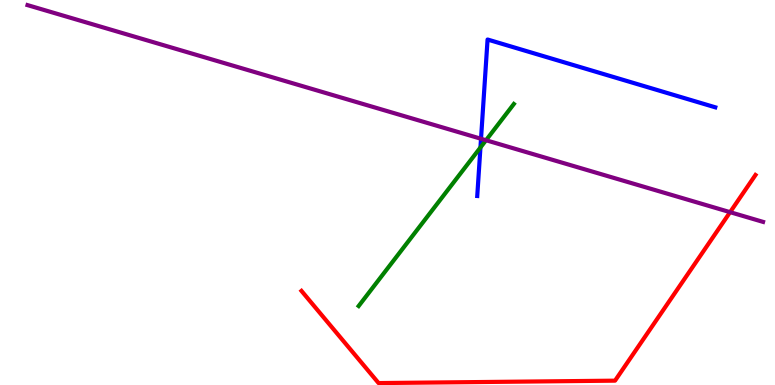[{'lines': ['blue', 'red'], 'intersections': []}, {'lines': ['green', 'red'], 'intersections': []}, {'lines': ['purple', 'red'], 'intersections': [{'x': 9.42, 'y': 4.49}]}, {'lines': ['blue', 'green'], 'intersections': [{'x': 6.2, 'y': 6.17}]}, {'lines': ['blue', 'purple'], 'intersections': [{'x': 6.21, 'y': 6.4}]}, {'lines': ['green', 'purple'], 'intersections': [{'x': 6.27, 'y': 6.36}]}]